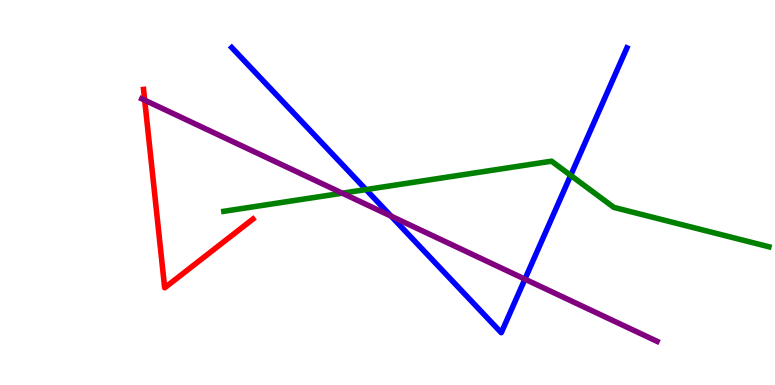[{'lines': ['blue', 'red'], 'intersections': []}, {'lines': ['green', 'red'], 'intersections': []}, {'lines': ['purple', 'red'], 'intersections': [{'x': 1.87, 'y': 7.4}]}, {'lines': ['blue', 'green'], 'intersections': [{'x': 4.72, 'y': 5.08}, {'x': 7.36, 'y': 5.44}]}, {'lines': ['blue', 'purple'], 'intersections': [{'x': 5.05, 'y': 4.39}, {'x': 6.77, 'y': 2.75}]}, {'lines': ['green', 'purple'], 'intersections': [{'x': 4.42, 'y': 4.98}]}]